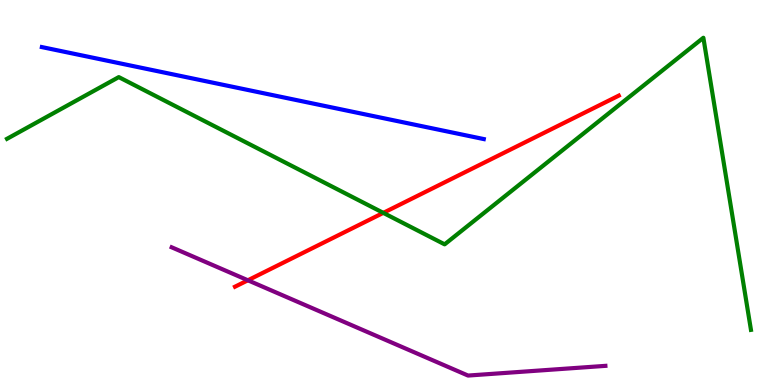[{'lines': ['blue', 'red'], 'intersections': []}, {'lines': ['green', 'red'], 'intersections': [{'x': 4.95, 'y': 4.47}]}, {'lines': ['purple', 'red'], 'intersections': [{'x': 3.2, 'y': 2.72}]}, {'lines': ['blue', 'green'], 'intersections': []}, {'lines': ['blue', 'purple'], 'intersections': []}, {'lines': ['green', 'purple'], 'intersections': []}]